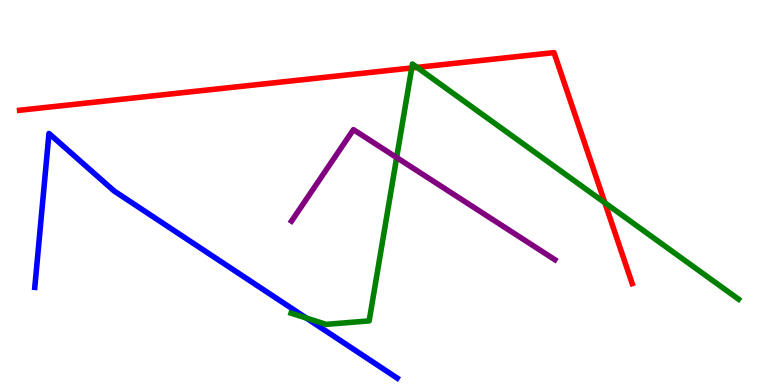[{'lines': ['blue', 'red'], 'intersections': []}, {'lines': ['green', 'red'], 'intersections': [{'x': 5.31, 'y': 8.23}, {'x': 5.38, 'y': 8.25}, {'x': 7.8, 'y': 4.73}]}, {'lines': ['purple', 'red'], 'intersections': []}, {'lines': ['blue', 'green'], 'intersections': [{'x': 3.95, 'y': 1.74}]}, {'lines': ['blue', 'purple'], 'intersections': []}, {'lines': ['green', 'purple'], 'intersections': [{'x': 5.12, 'y': 5.91}]}]